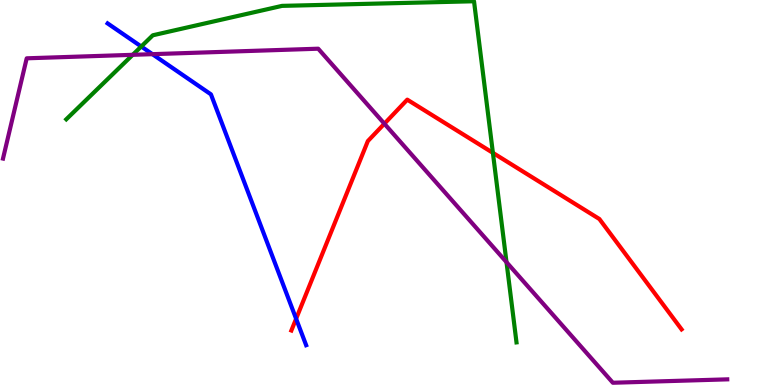[{'lines': ['blue', 'red'], 'intersections': [{'x': 3.82, 'y': 1.72}]}, {'lines': ['green', 'red'], 'intersections': [{'x': 6.36, 'y': 6.03}]}, {'lines': ['purple', 'red'], 'intersections': [{'x': 4.96, 'y': 6.79}]}, {'lines': ['blue', 'green'], 'intersections': [{'x': 1.82, 'y': 8.79}]}, {'lines': ['blue', 'purple'], 'intersections': [{'x': 1.97, 'y': 8.59}]}, {'lines': ['green', 'purple'], 'intersections': [{'x': 1.71, 'y': 8.58}, {'x': 6.54, 'y': 3.19}]}]